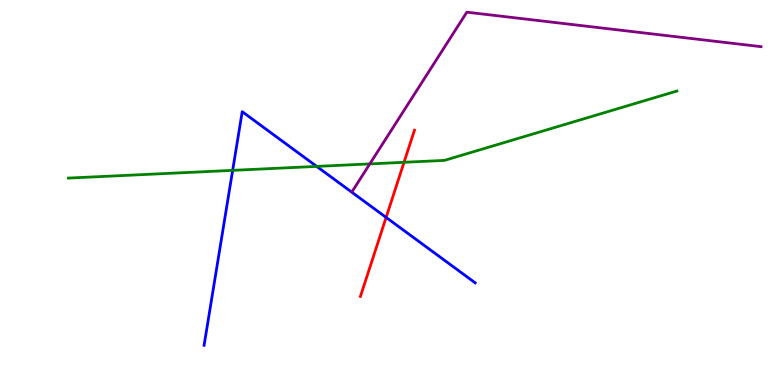[{'lines': ['blue', 'red'], 'intersections': [{'x': 4.98, 'y': 4.35}]}, {'lines': ['green', 'red'], 'intersections': [{'x': 5.21, 'y': 5.78}]}, {'lines': ['purple', 'red'], 'intersections': []}, {'lines': ['blue', 'green'], 'intersections': [{'x': 3.0, 'y': 5.58}, {'x': 4.09, 'y': 5.68}]}, {'lines': ['blue', 'purple'], 'intersections': []}, {'lines': ['green', 'purple'], 'intersections': [{'x': 4.77, 'y': 5.74}]}]